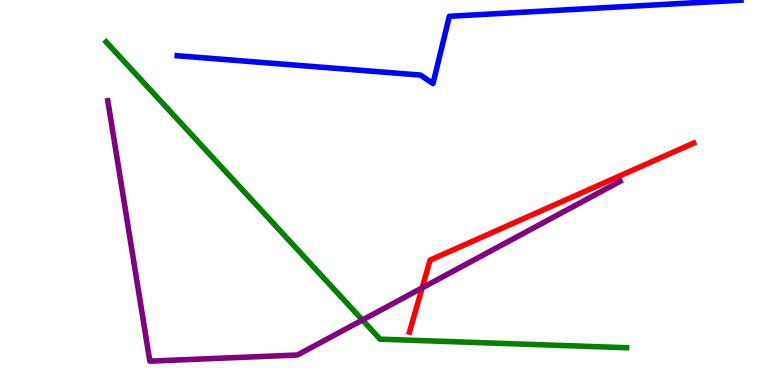[{'lines': ['blue', 'red'], 'intersections': []}, {'lines': ['green', 'red'], 'intersections': []}, {'lines': ['purple', 'red'], 'intersections': [{'x': 5.45, 'y': 2.52}]}, {'lines': ['blue', 'green'], 'intersections': []}, {'lines': ['blue', 'purple'], 'intersections': []}, {'lines': ['green', 'purple'], 'intersections': [{'x': 4.68, 'y': 1.69}]}]